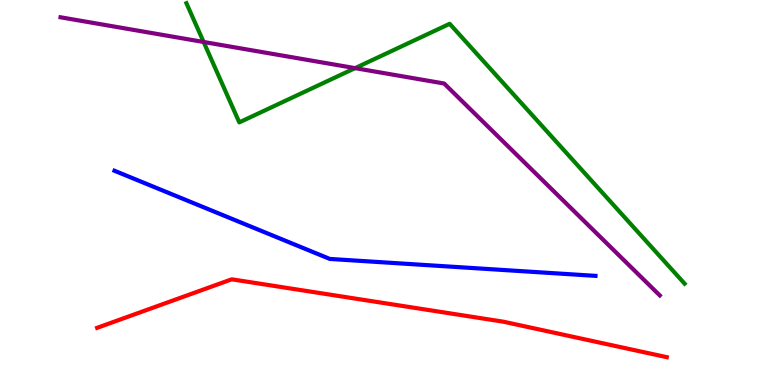[{'lines': ['blue', 'red'], 'intersections': []}, {'lines': ['green', 'red'], 'intersections': []}, {'lines': ['purple', 'red'], 'intersections': []}, {'lines': ['blue', 'green'], 'intersections': []}, {'lines': ['blue', 'purple'], 'intersections': []}, {'lines': ['green', 'purple'], 'intersections': [{'x': 2.63, 'y': 8.91}, {'x': 4.58, 'y': 8.23}]}]